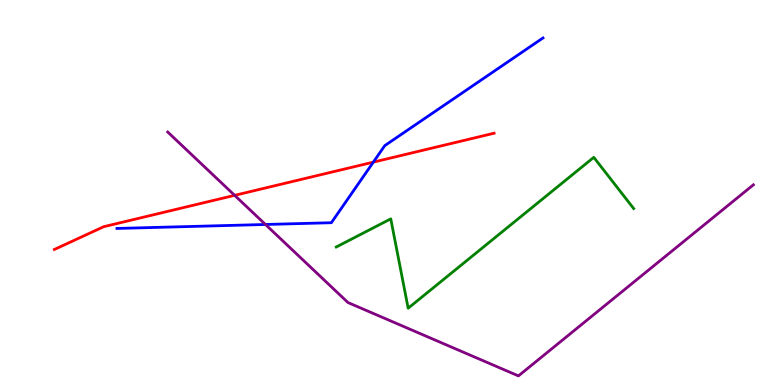[{'lines': ['blue', 'red'], 'intersections': [{'x': 4.82, 'y': 5.79}]}, {'lines': ['green', 'red'], 'intersections': []}, {'lines': ['purple', 'red'], 'intersections': [{'x': 3.03, 'y': 4.93}]}, {'lines': ['blue', 'green'], 'intersections': []}, {'lines': ['blue', 'purple'], 'intersections': [{'x': 3.43, 'y': 4.17}]}, {'lines': ['green', 'purple'], 'intersections': []}]